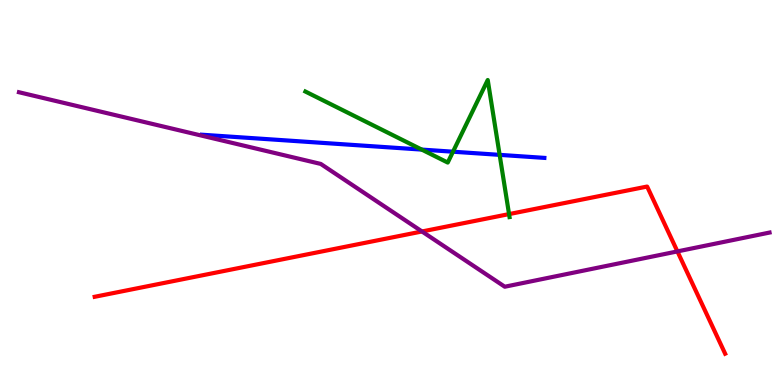[{'lines': ['blue', 'red'], 'intersections': []}, {'lines': ['green', 'red'], 'intersections': [{'x': 6.57, 'y': 4.44}]}, {'lines': ['purple', 'red'], 'intersections': [{'x': 5.44, 'y': 3.99}, {'x': 8.74, 'y': 3.47}]}, {'lines': ['blue', 'green'], 'intersections': [{'x': 5.44, 'y': 6.11}, {'x': 5.85, 'y': 6.06}, {'x': 6.45, 'y': 5.98}]}, {'lines': ['blue', 'purple'], 'intersections': []}, {'lines': ['green', 'purple'], 'intersections': []}]